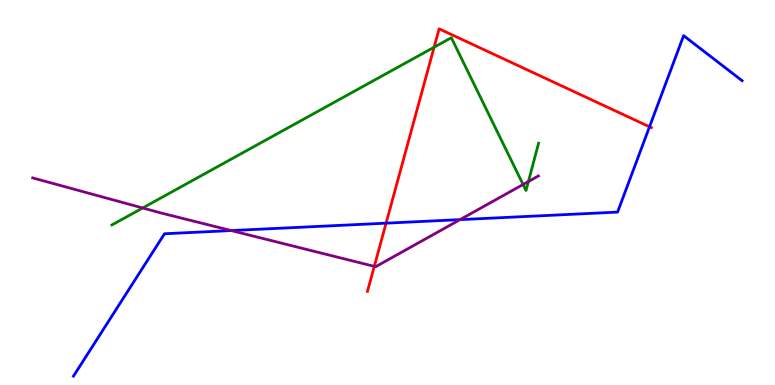[{'lines': ['blue', 'red'], 'intersections': [{'x': 4.98, 'y': 4.2}, {'x': 8.38, 'y': 6.71}]}, {'lines': ['green', 'red'], 'intersections': [{'x': 5.6, 'y': 8.77}]}, {'lines': ['purple', 'red'], 'intersections': [{'x': 4.83, 'y': 3.08}]}, {'lines': ['blue', 'green'], 'intersections': []}, {'lines': ['blue', 'purple'], 'intersections': [{'x': 2.98, 'y': 4.01}, {'x': 5.94, 'y': 4.3}]}, {'lines': ['green', 'purple'], 'intersections': [{'x': 1.84, 'y': 4.6}, {'x': 6.75, 'y': 5.21}, {'x': 6.82, 'y': 5.28}]}]